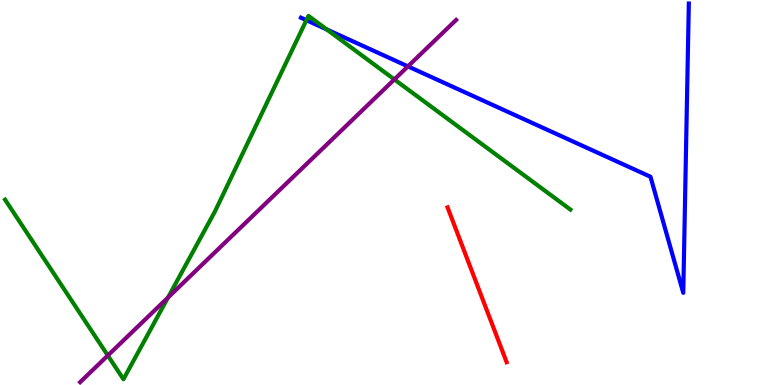[{'lines': ['blue', 'red'], 'intersections': []}, {'lines': ['green', 'red'], 'intersections': []}, {'lines': ['purple', 'red'], 'intersections': []}, {'lines': ['blue', 'green'], 'intersections': [{'x': 3.95, 'y': 9.48}, {'x': 4.22, 'y': 9.23}]}, {'lines': ['blue', 'purple'], 'intersections': [{'x': 5.26, 'y': 8.28}]}, {'lines': ['green', 'purple'], 'intersections': [{'x': 1.39, 'y': 0.766}, {'x': 2.17, 'y': 2.27}, {'x': 5.09, 'y': 7.94}]}]